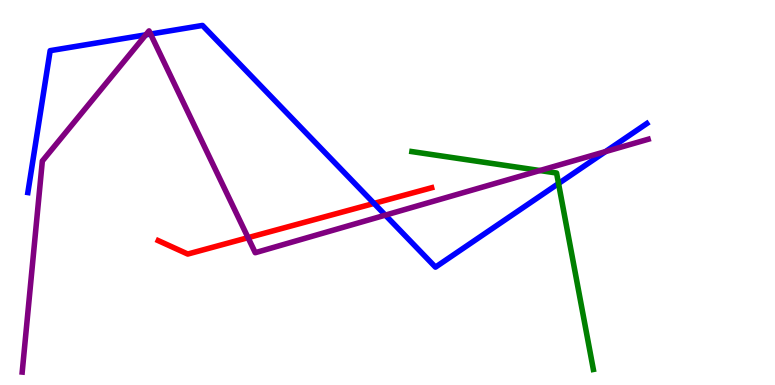[{'lines': ['blue', 'red'], 'intersections': [{'x': 4.83, 'y': 4.72}]}, {'lines': ['green', 'red'], 'intersections': []}, {'lines': ['purple', 'red'], 'intersections': [{'x': 3.2, 'y': 3.83}]}, {'lines': ['blue', 'green'], 'intersections': [{'x': 7.21, 'y': 5.23}]}, {'lines': ['blue', 'purple'], 'intersections': [{'x': 1.88, 'y': 9.1}, {'x': 1.94, 'y': 9.12}, {'x': 4.97, 'y': 4.41}, {'x': 7.81, 'y': 6.06}]}, {'lines': ['green', 'purple'], 'intersections': [{'x': 6.97, 'y': 5.57}]}]